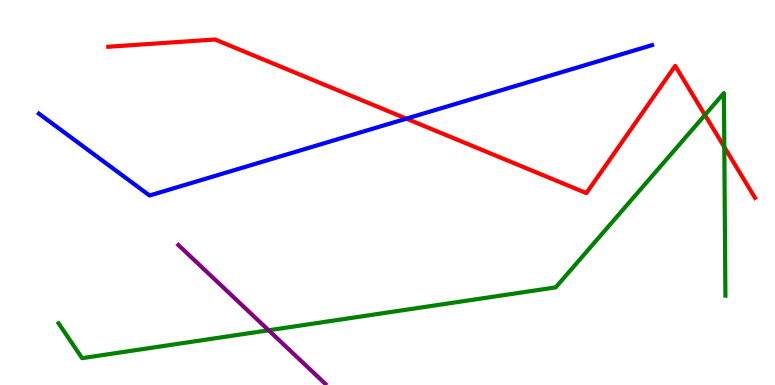[{'lines': ['blue', 'red'], 'intersections': [{'x': 5.24, 'y': 6.92}]}, {'lines': ['green', 'red'], 'intersections': [{'x': 9.1, 'y': 7.01}, {'x': 9.35, 'y': 6.18}]}, {'lines': ['purple', 'red'], 'intersections': []}, {'lines': ['blue', 'green'], 'intersections': []}, {'lines': ['blue', 'purple'], 'intersections': []}, {'lines': ['green', 'purple'], 'intersections': [{'x': 3.47, 'y': 1.42}]}]